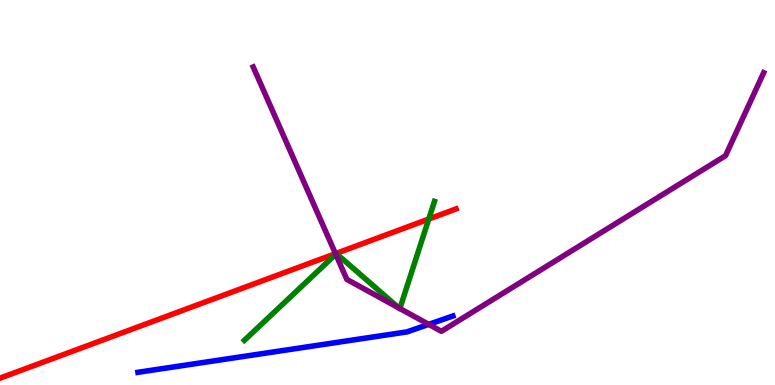[{'lines': ['blue', 'red'], 'intersections': []}, {'lines': ['green', 'red'], 'intersections': [{'x': 5.53, 'y': 4.31}]}, {'lines': ['purple', 'red'], 'intersections': [{'x': 4.33, 'y': 3.41}]}, {'lines': ['blue', 'green'], 'intersections': []}, {'lines': ['blue', 'purple'], 'intersections': [{'x': 5.53, 'y': 1.57}]}, {'lines': ['green', 'purple'], 'intersections': [{'x': 4.33, 'y': 3.4}, {'x': 5.15, 'y': 2.0}, {'x': 5.16, 'y': 1.99}]}]